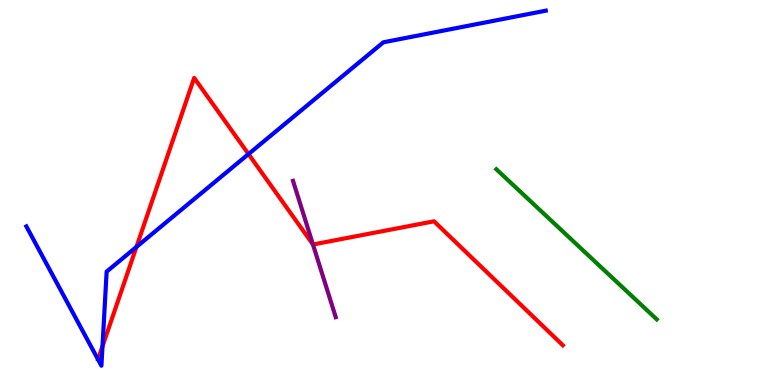[{'lines': ['blue', 'red'], 'intersections': [{'x': 1.32, 'y': 1.0}, {'x': 1.76, 'y': 3.59}, {'x': 3.21, 'y': 6.0}]}, {'lines': ['green', 'red'], 'intersections': []}, {'lines': ['purple', 'red'], 'intersections': [{'x': 4.04, 'y': 3.65}]}, {'lines': ['blue', 'green'], 'intersections': []}, {'lines': ['blue', 'purple'], 'intersections': []}, {'lines': ['green', 'purple'], 'intersections': []}]